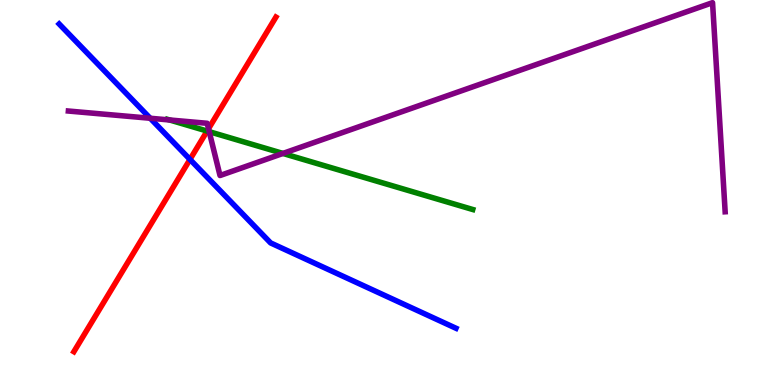[{'lines': ['blue', 'red'], 'intersections': [{'x': 2.45, 'y': 5.86}]}, {'lines': ['green', 'red'], 'intersections': [{'x': 2.67, 'y': 6.6}]}, {'lines': ['purple', 'red'], 'intersections': [{'x': 2.69, 'y': 6.66}]}, {'lines': ['blue', 'green'], 'intersections': []}, {'lines': ['blue', 'purple'], 'intersections': [{'x': 1.94, 'y': 6.93}]}, {'lines': ['green', 'purple'], 'intersections': [{'x': 2.19, 'y': 6.88}, {'x': 2.7, 'y': 6.58}, {'x': 3.65, 'y': 6.01}]}]